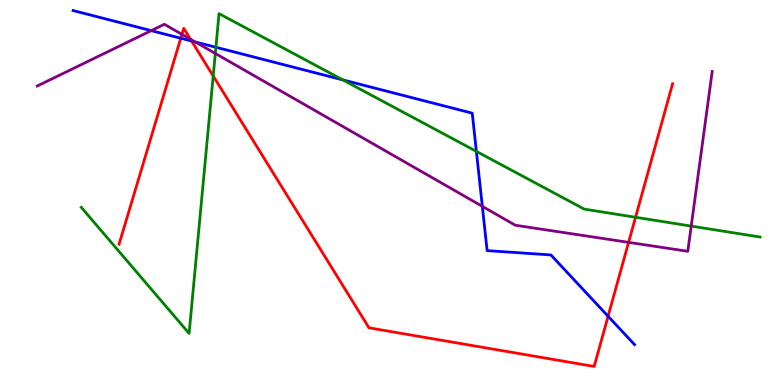[{'lines': ['blue', 'red'], 'intersections': [{'x': 2.33, 'y': 9.01}, {'x': 2.47, 'y': 8.94}, {'x': 7.85, 'y': 1.79}]}, {'lines': ['green', 'red'], 'intersections': [{'x': 2.75, 'y': 8.03}, {'x': 8.2, 'y': 4.36}]}, {'lines': ['purple', 'red'], 'intersections': [{'x': 2.35, 'y': 9.11}, {'x': 2.46, 'y': 8.98}, {'x': 8.11, 'y': 3.7}]}, {'lines': ['blue', 'green'], 'intersections': [{'x': 2.79, 'y': 8.77}, {'x': 4.42, 'y': 7.93}, {'x': 6.15, 'y': 6.07}]}, {'lines': ['blue', 'purple'], 'intersections': [{'x': 1.95, 'y': 9.2}, {'x': 2.52, 'y': 8.91}, {'x': 6.22, 'y': 4.64}]}, {'lines': ['green', 'purple'], 'intersections': [{'x': 2.78, 'y': 8.61}, {'x': 8.92, 'y': 4.13}]}]